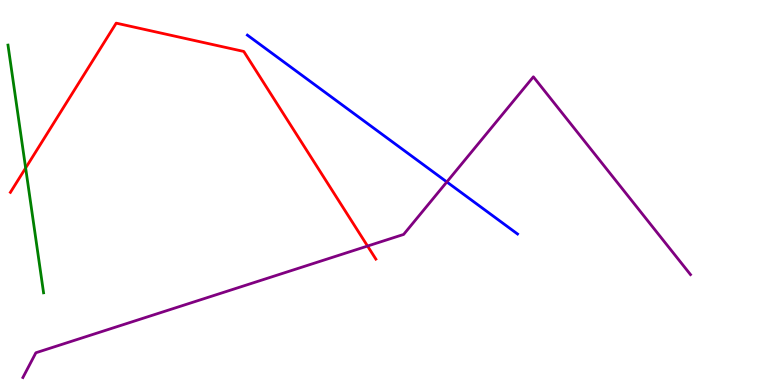[{'lines': ['blue', 'red'], 'intersections': []}, {'lines': ['green', 'red'], 'intersections': [{'x': 0.331, 'y': 5.64}]}, {'lines': ['purple', 'red'], 'intersections': [{'x': 4.74, 'y': 3.61}]}, {'lines': ['blue', 'green'], 'intersections': []}, {'lines': ['blue', 'purple'], 'intersections': [{'x': 5.77, 'y': 5.27}]}, {'lines': ['green', 'purple'], 'intersections': []}]